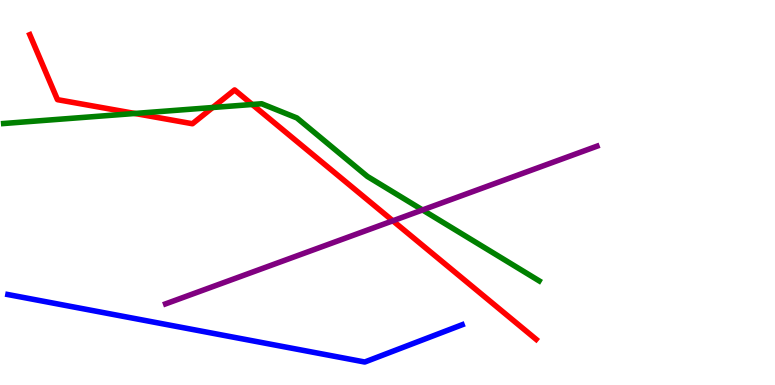[{'lines': ['blue', 'red'], 'intersections': []}, {'lines': ['green', 'red'], 'intersections': [{'x': 1.74, 'y': 7.05}, {'x': 2.74, 'y': 7.21}, {'x': 3.25, 'y': 7.29}]}, {'lines': ['purple', 'red'], 'intersections': [{'x': 5.07, 'y': 4.26}]}, {'lines': ['blue', 'green'], 'intersections': []}, {'lines': ['blue', 'purple'], 'intersections': []}, {'lines': ['green', 'purple'], 'intersections': [{'x': 5.45, 'y': 4.55}]}]